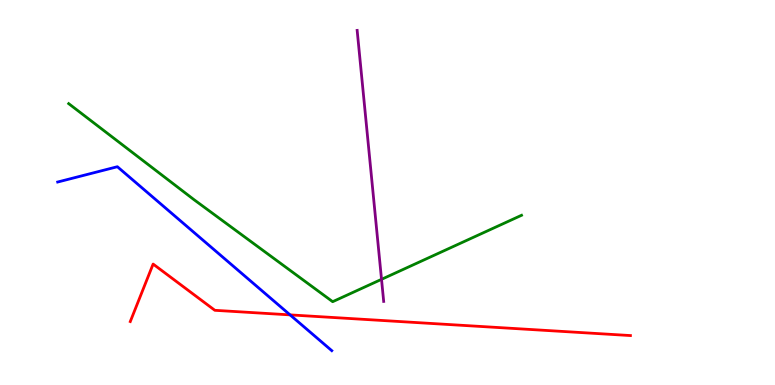[{'lines': ['blue', 'red'], 'intersections': [{'x': 3.74, 'y': 1.82}]}, {'lines': ['green', 'red'], 'intersections': []}, {'lines': ['purple', 'red'], 'intersections': []}, {'lines': ['blue', 'green'], 'intersections': []}, {'lines': ['blue', 'purple'], 'intersections': []}, {'lines': ['green', 'purple'], 'intersections': [{'x': 4.92, 'y': 2.74}]}]